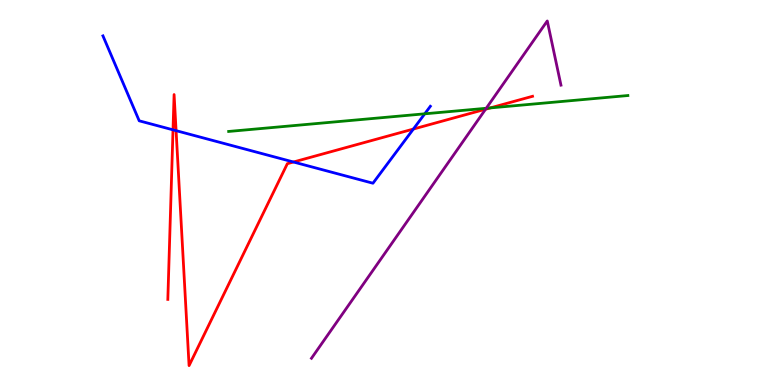[{'lines': ['blue', 'red'], 'intersections': [{'x': 2.23, 'y': 6.63}, {'x': 2.27, 'y': 6.61}, {'x': 3.79, 'y': 5.79}, {'x': 5.33, 'y': 6.65}]}, {'lines': ['green', 'red'], 'intersections': [{'x': 6.33, 'y': 7.2}]}, {'lines': ['purple', 'red'], 'intersections': [{'x': 6.27, 'y': 7.16}]}, {'lines': ['blue', 'green'], 'intersections': [{'x': 5.48, 'y': 7.04}]}, {'lines': ['blue', 'purple'], 'intersections': []}, {'lines': ['green', 'purple'], 'intersections': [{'x': 6.27, 'y': 7.19}]}]